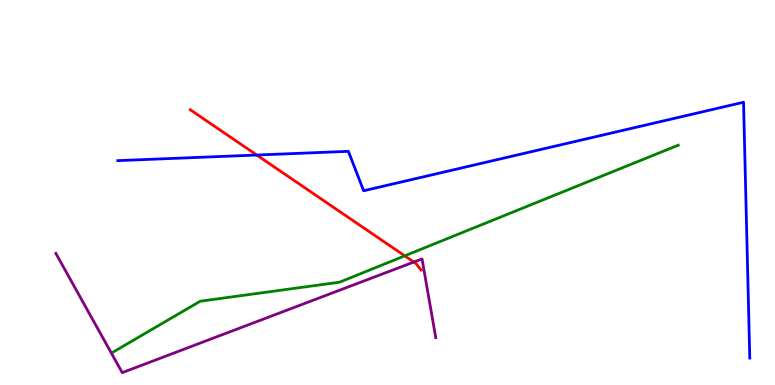[{'lines': ['blue', 'red'], 'intersections': [{'x': 3.31, 'y': 5.97}]}, {'lines': ['green', 'red'], 'intersections': [{'x': 5.22, 'y': 3.35}]}, {'lines': ['purple', 'red'], 'intersections': [{'x': 5.34, 'y': 3.19}]}, {'lines': ['blue', 'green'], 'intersections': []}, {'lines': ['blue', 'purple'], 'intersections': []}, {'lines': ['green', 'purple'], 'intersections': []}]